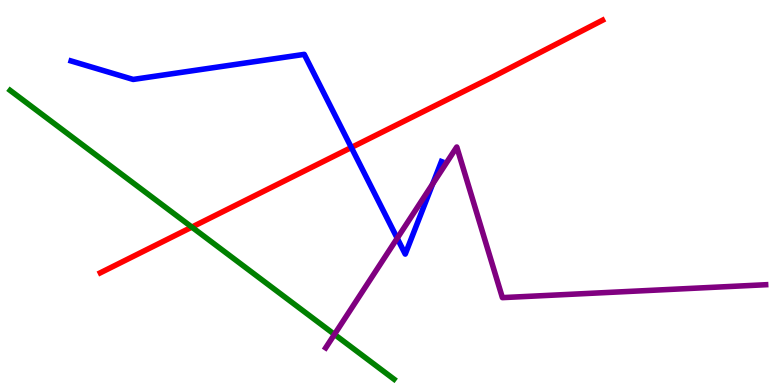[{'lines': ['blue', 'red'], 'intersections': [{'x': 4.53, 'y': 6.17}]}, {'lines': ['green', 'red'], 'intersections': [{'x': 2.48, 'y': 4.1}]}, {'lines': ['purple', 'red'], 'intersections': []}, {'lines': ['blue', 'green'], 'intersections': []}, {'lines': ['blue', 'purple'], 'intersections': [{'x': 5.13, 'y': 3.81}, {'x': 5.58, 'y': 5.22}]}, {'lines': ['green', 'purple'], 'intersections': [{'x': 4.32, 'y': 1.31}]}]